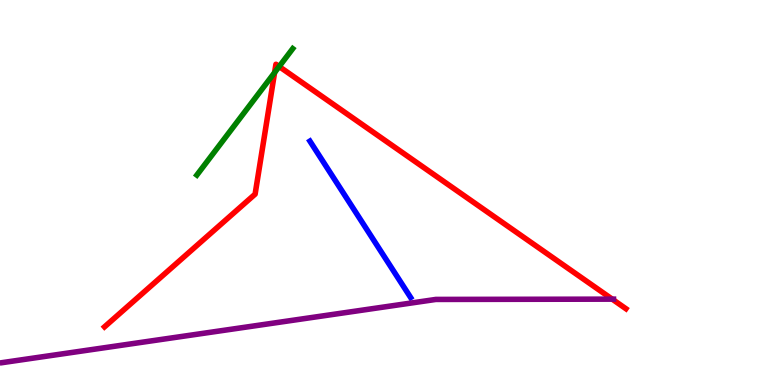[{'lines': ['blue', 'red'], 'intersections': []}, {'lines': ['green', 'red'], 'intersections': [{'x': 3.54, 'y': 8.12}, {'x': 3.6, 'y': 8.27}]}, {'lines': ['purple', 'red'], 'intersections': [{'x': 7.9, 'y': 2.23}]}, {'lines': ['blue', 'green'], 'intersections': []}, {'lines': ['blue', 'purple'], 'intersections': []}, {'lines': ['green', 'purple'], 'intersections': []}]